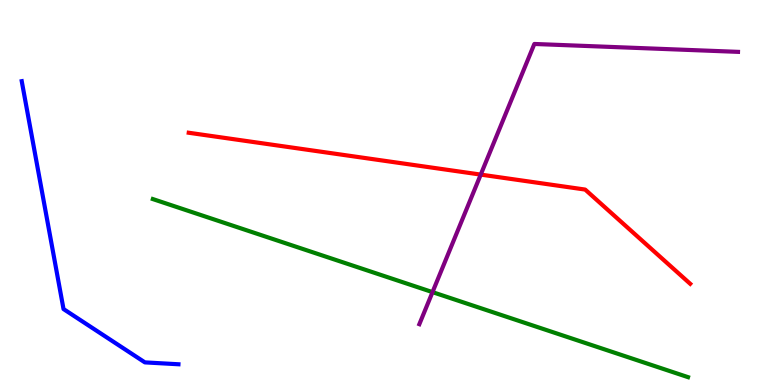[{'lines': ['blue', 'red'], 'intersections': []}, {'lines': ['green', 'red'], 'intersections': []}, {'lines': ['purple', 'red'], 'intersections': [{'x': 6.2, 'y': 5.46}]}, {'lines': ['blue', 'green'], 'intersections': []}, {'lines': ['blue', 'purple'], 'intersections': []}, {'lines': ['green', 'purple'], 'intersections': [{'x': 5.58, 'y': 2.41}]}]